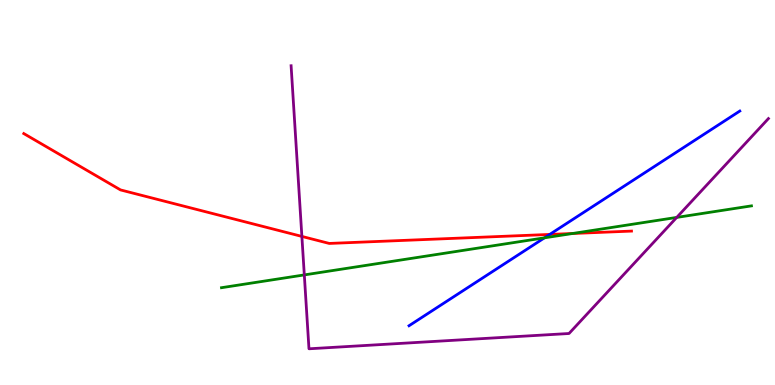[{'lines': ['blue', 'red'], 'intersections': [{'x': 7.09, 'y': 3.91}]}, {'lines': ['green', 'red'], 'intersections': [{'x': 7.39, 'y': 3.94}]}, {'lines': ['purple', 'red'], 'intersections': [{'x': 3.9, 'y': 3.86}]}, {'lines': ['blue', 'green'], 'intersections': [{'x': 7.03, 'y': 3.82}]}, {'lines': ['blue', 'purple'], 'intersections': []}, {'lines': ['green', 'purple'], 'intersections': [{'x': 3.93, 'y': 2.86}, {'x': 8.73, 'y': 4.35}]}]